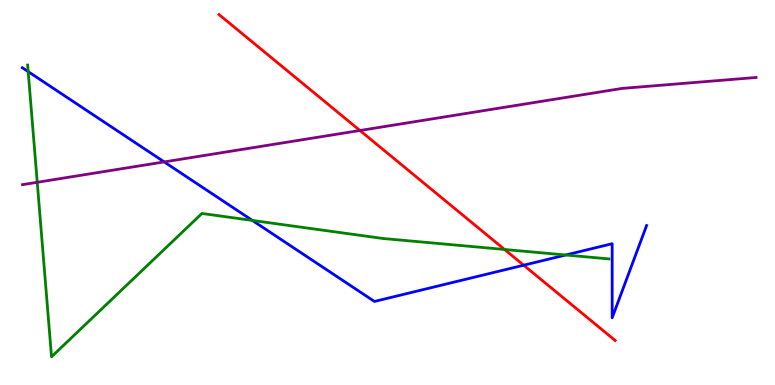[{'lines': ['blue', 'red'], 'intersections': [{'x': 6.76, 'y': 3.11}]}, {'lines': ['green', 'red'], 'intersections': [{'x': 6.51, 'y': 3.52}]}, {'lines': ['purple', 'red'], 'intersections': [{'x': 4.64, 'y': 6.61}]}, {'lines': ['blue', 'green'], 'intersections': [{'x': 0.364, 'y': 8.14}, {'x': 3.26, 'y': 4.27}, {'x': 7.3, 'y': 3.38}]}, {'lines': ['blue', 'purple'], 'intersections': [{'x': 2.12, 'y': 5.79}]}, {'lines': ['green', 'purple'], 'intersections': [{'x': 0.481, 'y': 5.27}]}]